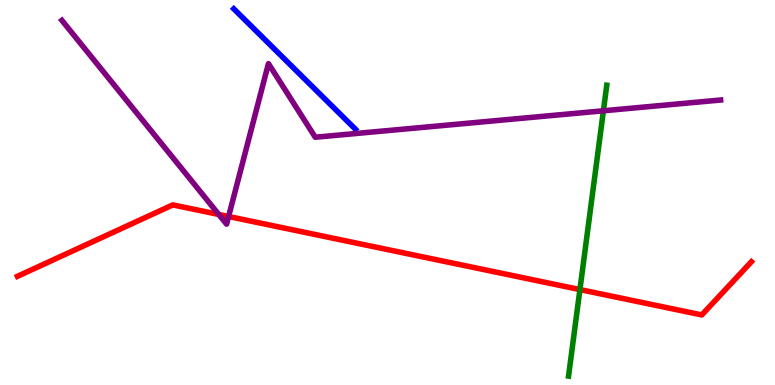[{'lines': ['blue', 'red'], 'intersections': []}, {'lines': ['green', 'red'], 'intersections': [{'x': 7.48, 'y': 2.48}]}, {'lines': ['purple', 'red'], 'intersections': [{'x': 2.82, 'y': 4.43}, {'x': 2.95, 'y': 4.38}]}, {'lines': ['blue', 'green'], 'intersections': []}, {'lines': ['blue', 'purple'], 'intersections': []}, {'lines': ['green', 'purple'], 'intersections': [{'x': 7.79, 'y': 7.12}]}]